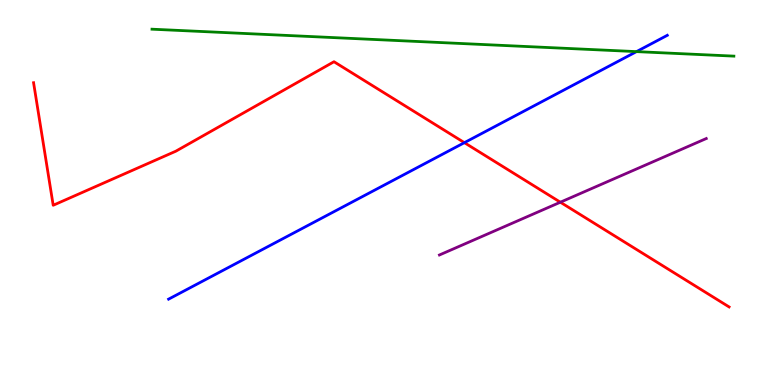[{'lines': ['blue', 'red'], 'intersections': [{'x': 5.99, 'y': 6.29}]}, {'lines': ['green', 'red'], 'intersections': []}, {'lines': ['purple', 'red'], 'intersections': [{'x': 7.23, 'y': 4.75}]}, {'lines': ['blue', 'green'], 'intersections': [{'x': 8.21, 'y': 8.66}]}, {'lines': ['blue', 'purple'], 'intersections': []}, {'lines': ['green', 'purple'], 'intersections': []}]